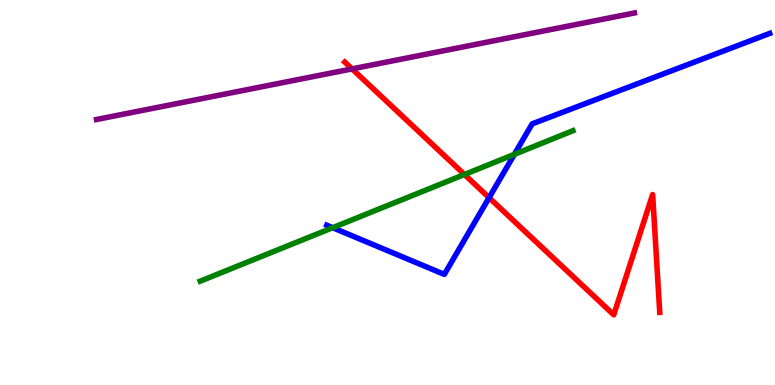[{'lines': ['blue', 'red'], 'intersections': [{'x': 6.31, 'y': 4.87}]}, {'lines': ['green', 'red'], 'intersections': [{'x': 5.99, 'y': 5.47}]}, {'lines': ['purple', 'red'], 'intersections': [{'x': 4.54, 'y': 8.21}]}, {'lines': ['blue', 'green'], 'intersections': [{'x': 4.29, 'y': 4.09}, {'x': 6.64, 'y': 5.99}]}, {'lines': ['blue', 'purple'], 'intersections': []}, {'lines': ['green', 'purple'], 'intersections': []}]